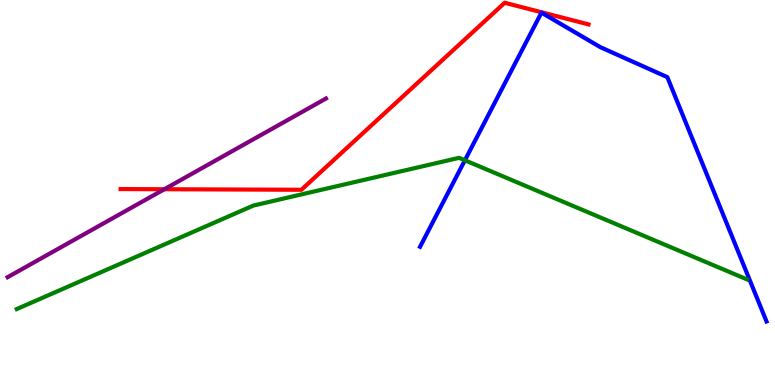[{'lines': ['blue', 'red'], 'intersections': []}, {'lines': ['green', 'red'], 'intersections': []}, {'lines': ['purple', 'red'], 'intersections': [{'x': 2.12, 'y': 5.08}]}, {'lines': ['blue', 'green'], 'intersections': [{'x': 6.0, 'y': 5.84}]}, {'lines': ['blue', 'purple'], 'intersections': []}, {'lines': ['green', 'purple'], 'intersections': []}]